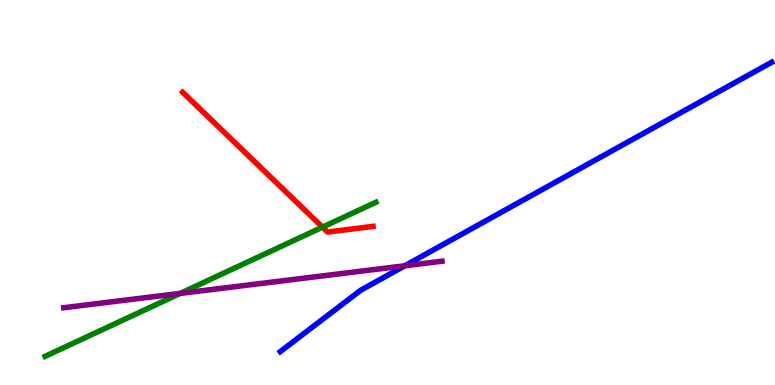[{'lines': ['blue', 'red'], 'intersections': []}, {'lines': ['green', 'red'], 'intersections': [{'x': 4.16, 'y': 4.1}]}, {'lines': ['purple', 'red'], 'intersections': []}, {'lines': ['blue', 'green'], 'intersections': []}, {'lines': ['blue', 'purple'], 'intersections': [{'x': 5.22, 'y': 3.1}]}, {'lines': ['green', 'purple'], 'intersections': [{'x': 2.33, 'y': 2.38}]}]